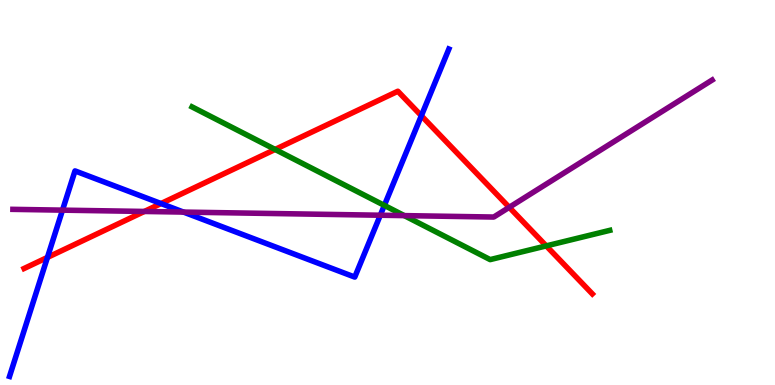[{'lines': ['blue', 'red'], 'intersections': [{'x': 0.612, 'y': 3.31}, {'x': 2.08, 'y': 4.71}, {'x': 5.44, 'y': 6.99}]}, {'lines': ['green', 'red'], 'intersections': [{'x': 3.55, 'y': 6.12}, {'x': 7.05, 'y': 3.61}]}, {'lines': ['purple', 'red'], 'intersections': [{'x': 1.86, 'y': 4.51}, {'x': 6.57, 'y': 4.62}]}, {'lines': ['blue', 'green'], 'intersections': [{'x': 4.96, 'y': 4.66}]}, {'lines': ['blue', 'purple'], 'intersections': [{'x': 0.806, 'y': 4.54}, {'x': 2.37, 'y': 4.49}, {'x': 4.91, 'y': 4.41}]}, {'lines': ['green', 'purple'], 'intersections': [{'x': 5.22, 'y': 4.4}]}]